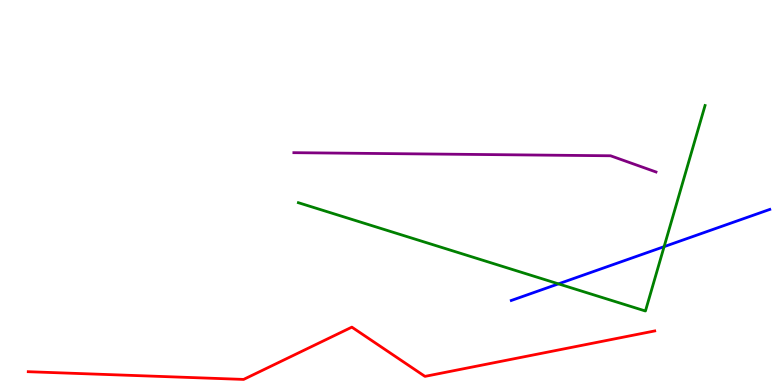[{'lines': ['blue', 'red'], 'intersections': []}, {'lines': ['green', 'red'], 'intersections': []}, {'lines': ['purple', 'red'], 'intersections': []}, {'lines': ['blue', 'green'], 'intersections': [{'x': 7.21, 'y': 2.63}, {'x': 8.57, 'y': 3.59}]}, {'lines': ['blue', 'purple'], 'intersections': []}, {'lines': ['green', 'purple'], 'intersections': []}]